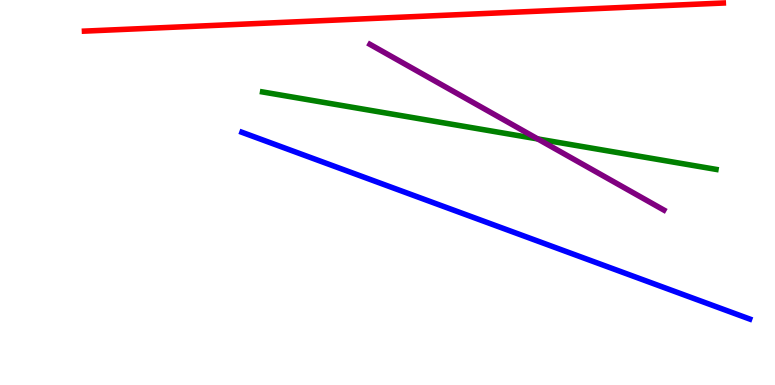[{'lines': ['blue', 'red'], 'intersections': []}, {'lines': ['green', 'red'], 'intersections': []}, {'lines': ['purple', 'red'], 'intersections': []}, {'lines': ['blue', 'green'], 'intersections': []}, {'lines': ['blue', 'purple'], 'intersections': []}, {'lines': ['green', 'purple'], 'intersections': [{'x': 6.94, 'y': 6.39}]}]